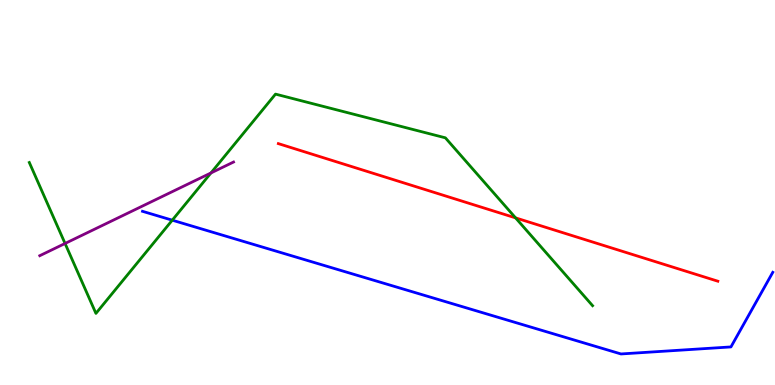[{'lines': ['blue', 'red'], 'intersections': []}, {'lines': ['green', 'red'], 'intersections': [{'x': 6.65, 'y': 4.34}]}, {'lines': ['purple', 'red'], 'intersections': []}, {'lines': ['blue', 'green'], 'intersections': [{'x': 2.22, 'y': 4.28}]}, {'lines': ['blue', 'purple'], 'intersections': []}, {'lines': ['green', 'purple'], 'intersections': [{'x': 0.839, 'y': 3.68}, {'x': 2.72, 'y': 5.51}]}]